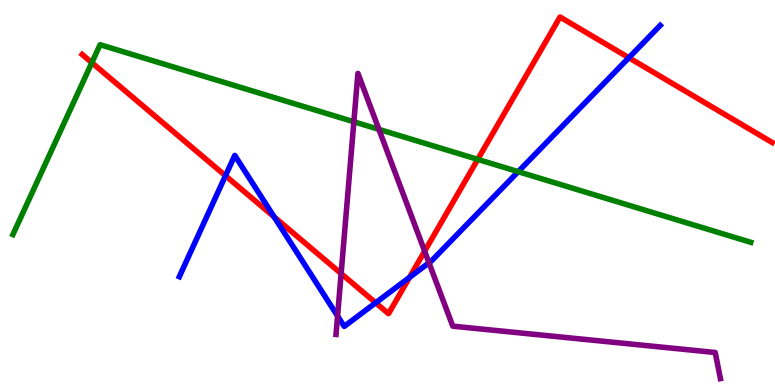[{'lines': ['blue', 'red'], 'intersections': [{'x': 2.91, 'y': 5.44}, {'x': 3.54, 'y': 4.37}, {'x': 4.85, 'y': 2.14}, {'x': 5.28, 'y': 2.8}, {'x': 8.11, 'y': 8.5}]}, {'lines': ['green', 'red'], 'intersections': [{'x': 1.19, 'y': 8.37}, {'x': 6.16, 'y': 5.86}]}, {'lines': ['purple', 'red'], 'intersections': [{'x': 4.4, 'y': 2.89}, {'x': 5.48, 'y': 3.48}]}, {'lines': ['blue', 'green'], 'intersections': [{'x': 6.69, 'y': 5.54}]}, {'lines': ['blue', 'purple'], 'intersections': [{'x': 4.36, 'y': 1.79}, {'x': 5.54, 'y': 3.18}]}, {'lines': ['green', 'purple'], 'intersections': [{'x': 4.57, 'y': 6.84}, {'x': 4.89, 'y': 6.64}]}]